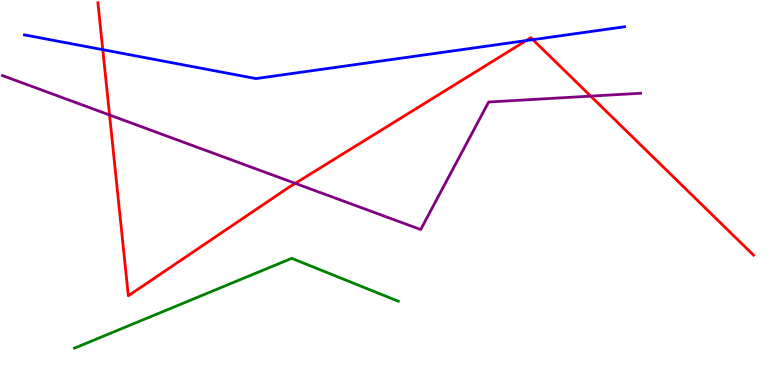[{'lines': ['blue', 'red'], 'intersections': [{'x': 1.33, 'y': 8.71}, {'x': 6.79, 'y': 8.95}, {'x': 6.88, 'y': 8.97}]}, {'lines': ['green', 'red'], 'intersections': []}, {'lines': ['purple', 'red'], 'intersections': [{'x': 1.41, 'y': 7.01}, {'x': 3.81, 'y': 5.24}, {'x': 7.62, 'y': 7.5}]}, {'lines': ['blue', 'green'], 'intersections': []}, {'lines': ['blue', 'purple'], 'intersections': []}, {'lines': ['green', 'purple'], 'intersections': []}]